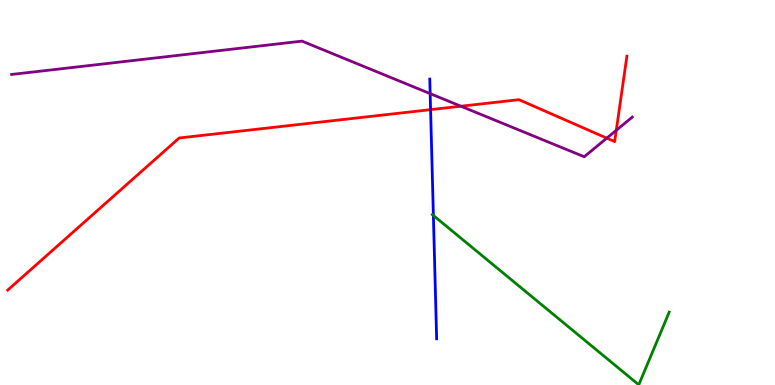[{'lines': ['blue', 'red'], 'intersections': [{'x': 5.56, 'y': 7.15}]}, {'lines': ['green', 'red'], 'intersections': []}, {'lines': ['purple', 'red'], 'intersections': [{'x': 5.95, 'y': 7.24}, {'x': 7.83, 'y': 6.41}, {'x': 7.95, 'y': 6.62}]}, {'lines': ['blue', 'green'], 'intersections': [{'x': 5.59, 'y': 4.4}]}, {'lines': ['blue', 'purple'], 'intersections': [{'x': 5.55, 'y': 7.57}]}, {'lines': ['green', 'purple'], 'intersections': []}]